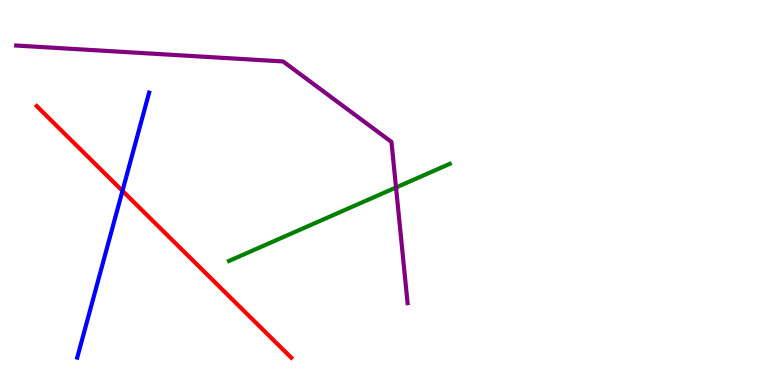[{'lines': ['blue', 'red'], 'intersections': [{'x': 1.58, 'y': 5.04}]}, {'lines': ['green', 'red'], 'intersections': []}, {'lines': ['purple', 'red'], 'intersections': []}, {'lines': ['blue', 'green'], 'intersections': []}, {'lines': ['blue', 'purple'], 'intersections': []}, {'lines': ['green', 'purple'], 'intersections': [{'x': 5.11, 'y': 5.13}]}]